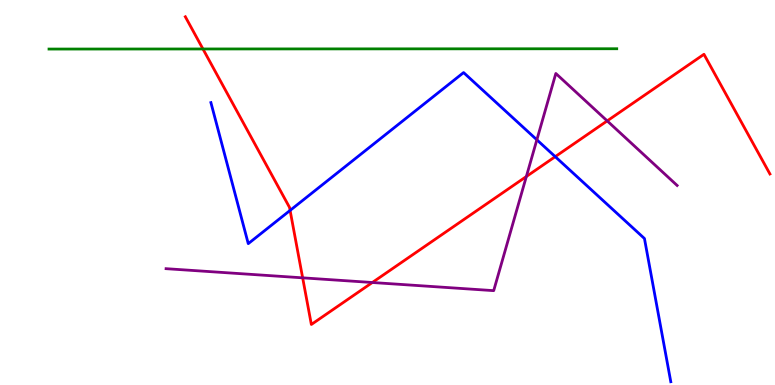[{'lines': ['blue', 'red'], 'intersections': [{'x': 3.74, 'y': 4.53}, {'x': 7.16, 'y': 5.93}]}, {'lines': ['green', 'red'], 'intersections': [{'x': 2.62, 'y': 8.73}]}, {'lines': ['purple', 'red'], 'intersections': [{'x': 3.91, 'y': 2.78}, {'x': 4.8, 'y': 2.66}, {'x': 6.79, 'y': 5.41}, {'x': 7.83, 'y': 6.86}]}, {'lines': ['blue', 'green'], 'intersections': []}, {'lines': ['blue', 'purple'], 'intersections': [{'x': 6.93, 'y': 6.37}]}, {'lines': ['green', 'purple'], 'intersections': []}]